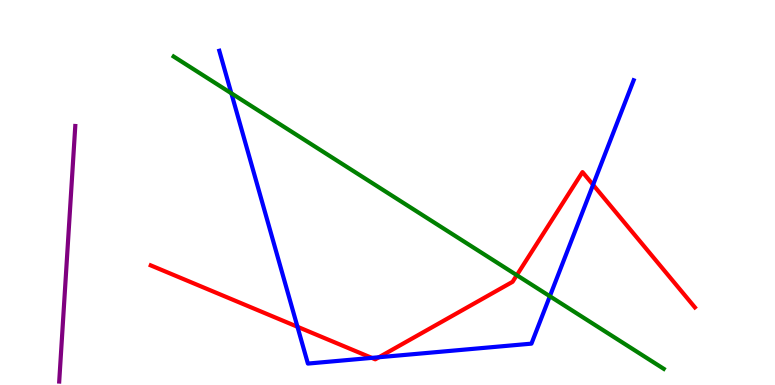[{'lines': ['blue', 'red'], 'intersections': [{'x': 3.84, 'y': 1.51}, {'x': 4.8, 'y': 0.705}, {'x': 4.89, 'y': 0.721}, {'x': 7.65, 'y': 5.2}]}, {'lines': ['green', 'red'], 'intersections': [{'x': 6.67, 'y': 2.85}]}, {'lines': ['purple', 'red'], 'intersections': []}, {'lines': ['blue', 'green'], 'intersections': [{'x': 2.99, 'y': 7.58}, {'x': 7.09, 'y': 2.31}]}, {'lines': ['blue', 'purple'], 'intersections': []}, {'lines': ['green', 'purple'], 'intersections': []}]